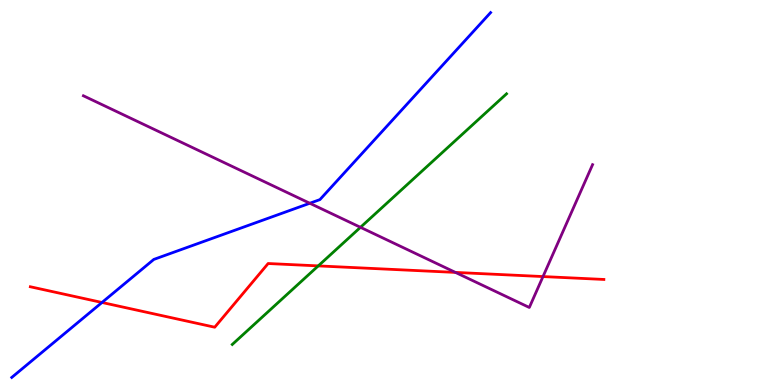[{'lines': ['blue', 'red'], 'intersections': [{'x': 1.32, 'y': 2.14}]}, {'lines': ['green', 'red'], 'intersections': [{'x': 4.11, 'y': 3.09}]}, {'lines': ['purple', 'red'], 'intersections': [{'x': 5.88, 'y': 2.92}, {'x': 7.01, 'y': 2.82}]}, {'lines': ['blue', 'green'], 'intersections': []}, {'lines': ['blue', 'purple'], 'intersections': [{'x': 4.0, 'y': 4.72}]}, {'lines': ['green', 'purple'], 'intersections': [{'x': 4.65, 'y': 4.1}]}]